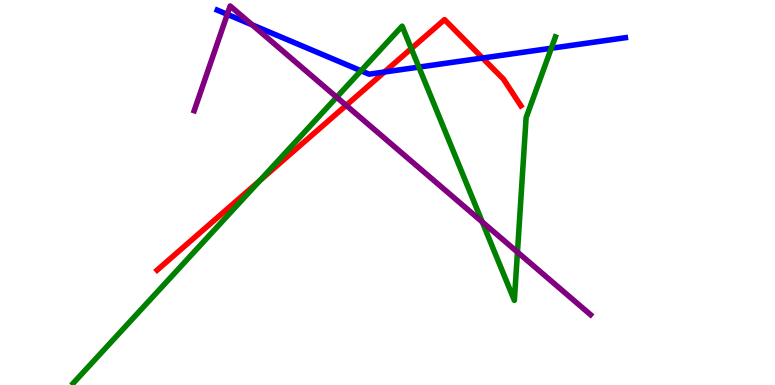[{'lines': ['blue', 'red'], 'intersections': [{'x': 4.96, 'y': 8.13}, {'x': 6.23, 'y': 8.49}]}, {'lines': ['green', 'red'], 'intersections': [{'x': 3.35, 'y': 5.31}, {'x': 5.31, 'y': 8.74}]}, {'lines': ['purple', 'red'], 'intersections': [{'x': 4.47, 'y': 7.26}]}, {'lines': ['blue', 'green'], 'intersections': [{'x': 4.66, 'y': 8.16}, {'x': 5.4, 'y': 8.26}, {'x': 7.11, 'y': 8.75}]}, {'lines': ['blue', 'purple'], 'intersections': [{'x': 2.93, 'y': 9.63}, {'x': 3.25, 'y': 9.35}]}, {'lines': ['green', 'purple'], 'intersections': [{'x': 4.34, 'y': 7.48}, {'x': 6.22, 'y': 4.24}, {'x': 6.68, 'y': 3.45}]}]